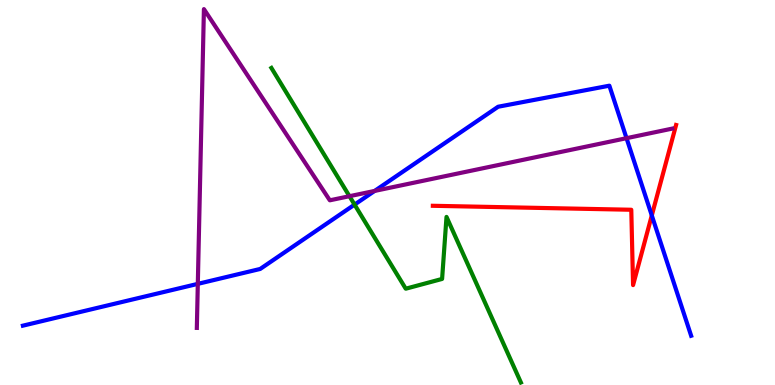[{'lines': ['blue', 'red'], 'intersections': [{'x': 8.41, 'y': 4.4}]}, {'lines': ['green', 'red'], 'intersections': []}, {'lines': ['purple', 'red'], 'intersections': []}, {'lines': ['blue', 'green'], 'intersections': [{'x': 4.58, 'y': 4.69}]}, {'lines': ['blue', 'purple'], 'intersections': [{'x': 2.55, 'y': 2.63}, {'x': 4.83, 'y': 5.04}, {'x': 8.08, 'y': 6.41}]}, {'lines': ['green', 'purple'], 'intersections': [{'x': 4.51, 'y': 4.9}]}]